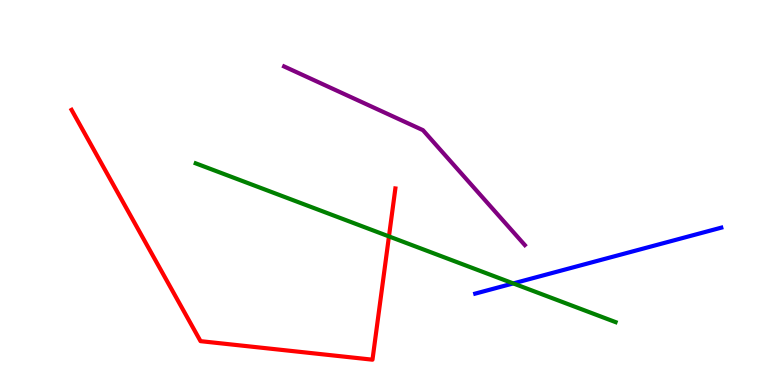[{'lines': ['blue', 'red'], 'intersections': []}, {'lines': ['green', 'red'], 'intersections': [{'x': 5.02, 'y': 3.86}]}, {'lines': ['purple', 'red'], 'intersections': []}, {'lines': ['blue', 'green'], 'intersections': [{'x': 6.62, 'y': 2.64}]}, {'lines': ['blue', 'purple'], 'intersections': []}, {'lines': ['green', 'purple'], 'intersections': []}]